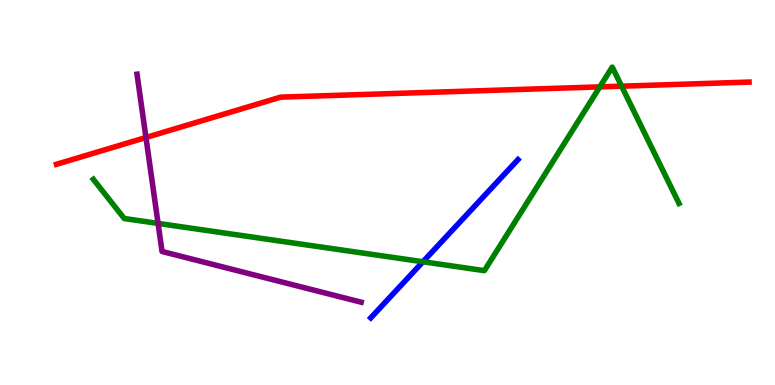[{'lines': ['blue', 'red'], 'intersections': []}, {'lines': ['green', 'red'], 'intersections': [{'x': 7.74, 'y': 7.74}, {'x': 8.02, 'y': 7.76}]}, {'lines': ['purple', 'red'], 'intersections': [{'x': 1.88, 'y': 6.43}]}, {'lines': ['blue', 'green'], 'intersections': [{'x': 5.46, 'y': 3.2}]}, {'lines': ['blue', 'purple'], 'intersections': []}, {'lines': ['green', 'purple'], 'intersections': [{'x': 2.04, 'y': 4.2}]}]